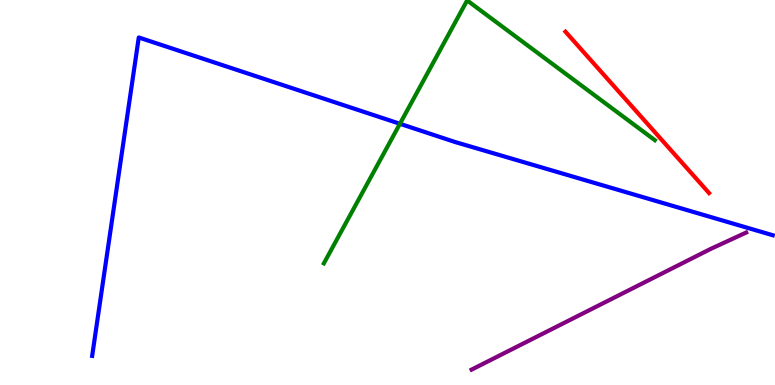[{'lines': ['blue', 'red'], 'intersections': []}, {'lines': ['green', 'red'], 'intersections': []}, {'lines': ['purple', 'red'], 'intersections': []}, {'lines': ['blue', 'green'], 'intersections': [{'x': 5.16, 'y': 6.78}]}, {'lines': ['blue', 'purple'], 'intersections': []}, {'lines': ['green', 'purple'], 'intersections': []}]